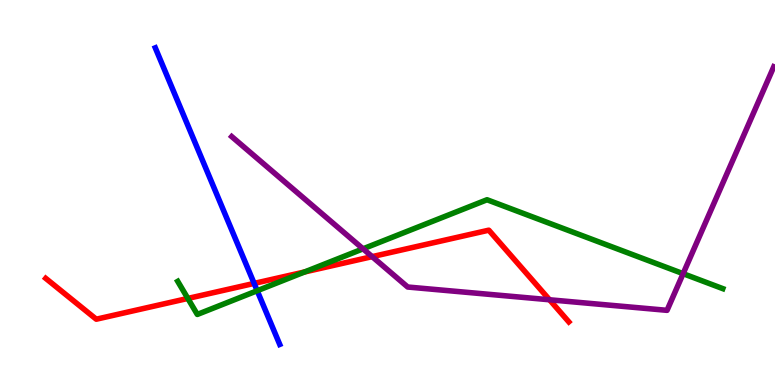[{'lines': ['blue', 'red'], 'intersections': [{'x': 3.28, 'y': 2.64}]}, {'lines': ['green', 'red'], 'intersections': [{'x': 2.42, 'y': 2.25}, {'x': 3.93, 'y': 2.94}]}, {'lines': ['purple', 'red'], 'intersections': [{'x': 4.8, 'y': 3.33}, {'x': 7.09, 'y': 2.21}]}, {'lines': ['blue', 'green'], 'intersections': [{'x': 3.32, 'y': 2.45}]}, {'lines': ['blue', 'purple'], 'intersections': []}, {'lines': ['green', 'purple'], 'intersections': [{'x': 4.68, 'y': 3.54}, {'x': 8.81, 'y': 2.89}]}]